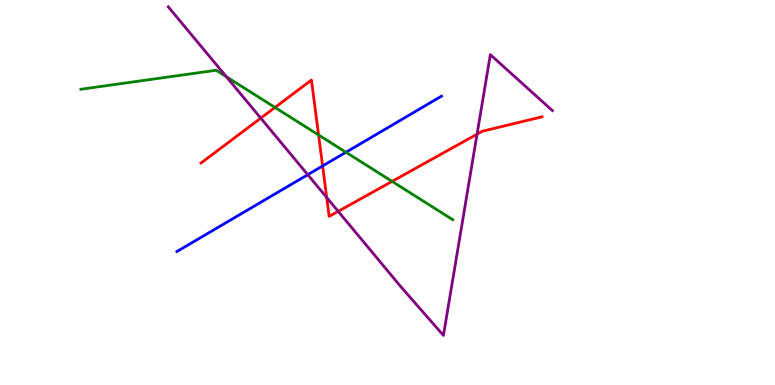[{'lines': ['blue', 'red'], 'intersections': [{'x': 4.16, 'y': 5.69}]}, {'lines': ['green', 'red'], 'intersections': [{'x': 3.55, 'y': 7.21}, {'x': 4.11, 'y': 6.49}, {'x': 5.06, 'y': 5.29}]}, {'lines': ['purple', 'red'], 'intersections': [{'x': 3.36, 'y': 6.93}, {'x': 4.22, 'y': 4.87}, {'x': 4.36, 'y': 4.51}, {'x': 6.16, 'y': 6.51}]}, {'lines': ['blue', 'green'], 'intersections': [{'x': 4.46, 'y': 6.05}]}, {'lines': ['blue', 'purple'], 'intersections': [{'x': 3.97, 'y': 5.46}]}, {'lines': ['green', 'purple'], 'intersections': [{'x': 2.92, 'y': 8.01}]}]